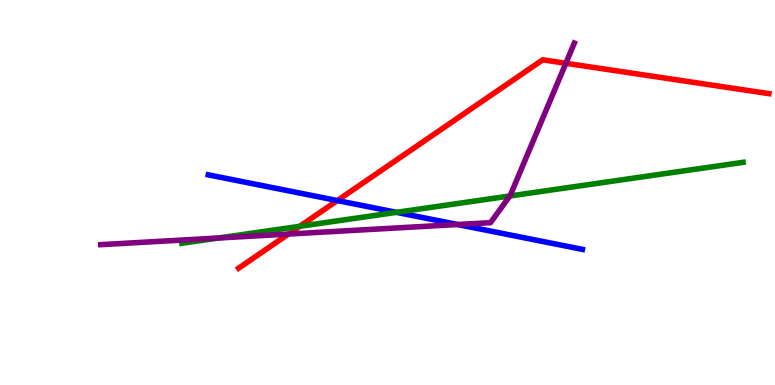[{'lines': ['blue', 'red'], 'intersections': [{'x': 4.35, 'y': 4.79}]}, {'lines': ['green', 'red'], 'intersections': [{'x': 3.87, 'y': 4.12}]}, {'lines': ['purple', 'red'], 'intersections': [{'x': 3.72, 'y': 3.92}, {'x': 7.3, 'y': 8.36}]}, {'lines': ['blue', 'green'], 'intersections': [{'x': 5.12, 'y': 4.48}]}, {'lines': ['blue', 'purple'], 'intersections': [{'x': 5.9, 'y': 4.17}]}, {'lines': ['green', 'purple'], 'intersections': [{'x': 2.82, 'y': 3.82}, {'x': 6.58, 'y': 4.91}]}]